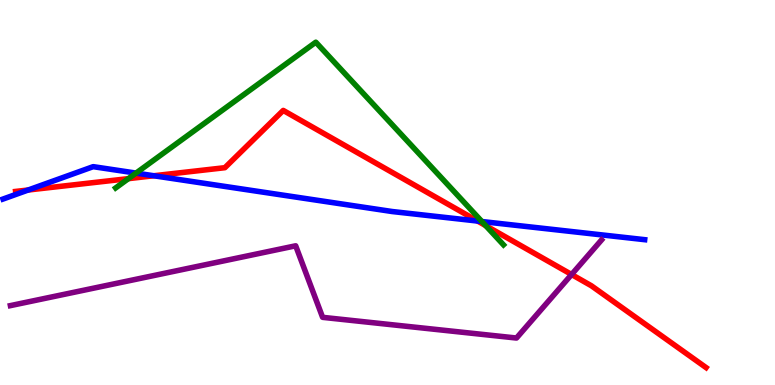[{'lines': ['blue', 'red'], 'intersections': [{'x': 0.363, 'y': 5.06}, {'x': 1.98, 'y': 5.43}, {'x': 6.16, 'y': 4.26}]}, {'lines': ['green', 'red'], 'intersections': [{'x': 1.66, 'y': 5.36}, {'x': 6.27, 'y': 4.14}]}, {'lines': ['purple', 'red'], 'intersections': [{'x': 7.38, 'y': 2.87}]}, {'lines': ['blue', 'green'], 'intersections': [{'x': 1.76, 'y': 5.5}, {'x': 6.22, 'y': 4.25}]}, {'lines': ['blue', 'purple'], 'intersections': []}, {'lines': ['green', 'purple'], 'intersections': []}]